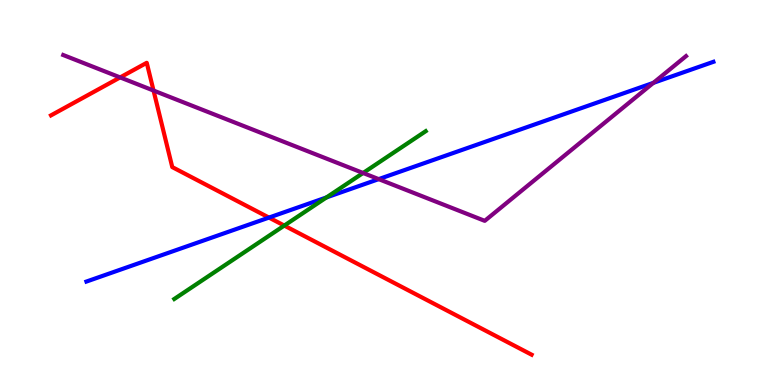[{'lines': ['blue', 'red'], 'intersections': [{'x': 3.47, 'y': 4.35}]}, {'lines': ['green', 'red'], 'intersections': [{'x': 3.67, 'y': 4.14}]}, {'lines': ['purple', 'red'], 'intersections': [{'x': 1.55, 'y': 7.99}, {'x': 1.98, 'y': 7.65}]}, {'lines': ['blue', 'green'], 'intersections': [{'x': 4.21, 'y': 4.87}]}, {'lines': ['blue', 'purple'], 'intersections': [{'x': 4.89, 'y': 5.35}, {'x': 8.43, 'y': 7.85}]}, {'lines': ['green', 'purple'], 'intersections': [{'x': 4.69, 'y': 5.51}]}]